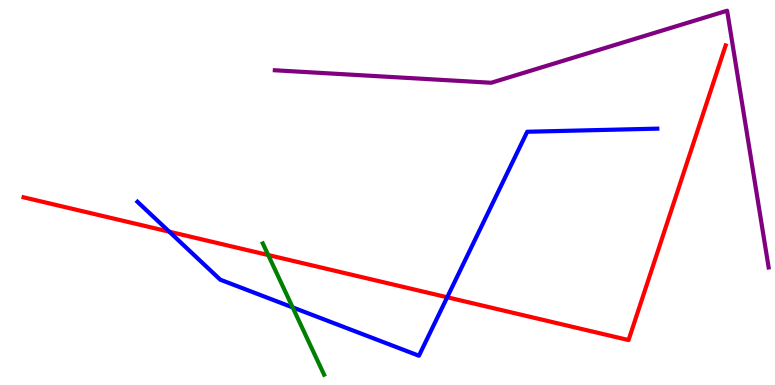[{'lines': ['blue', 'red'], 'intersections': [{'x': 2.18, 'y': 3.98}, {'x': 5.77, 'y': 2.28}]}, {'lines': ['green', 'red'], 'intersections': [{'x': 3.46, 'y': 3.38}]}, {'lines': ['purple', 'red'], 'intersections': []}, {'lines': ['blue', 'green'], 'intersections': [{'x': 3.78, 'y': 2.02}]}, {'lines': ['blue', 'purple'], 'intersections': []}, {'lines': ['green', 'purple'], 'intersections': []}]